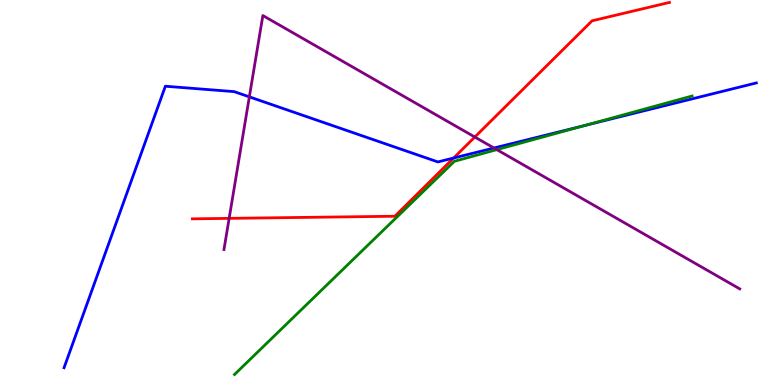[{'lines': ['blue', 'red'], 'intersections': [{'x': 5.85, 'y': 5.9}]}, {'lines': ['green', 'red'], 'intersections': []}, {'lines': ['purple', 'red'], 'intersections': [{'x': 2.96, 'y': 4.33}, {'x': 6.13, 'y': 6.44}]}, {'lines': ['blue', 'green'], 'intersections': [{'x': 7.54, 'y': 6.74}]}, {'lines': ['blue', 'purple'], 'intersections': [{'x': 3.22, 'y': 7.48}, {'x': 6.37, 'y': 6.16}]}, {'lines': ['green', 'purple'], 'intersections': [{'x': 6.41, 'y': 6.11}]}]